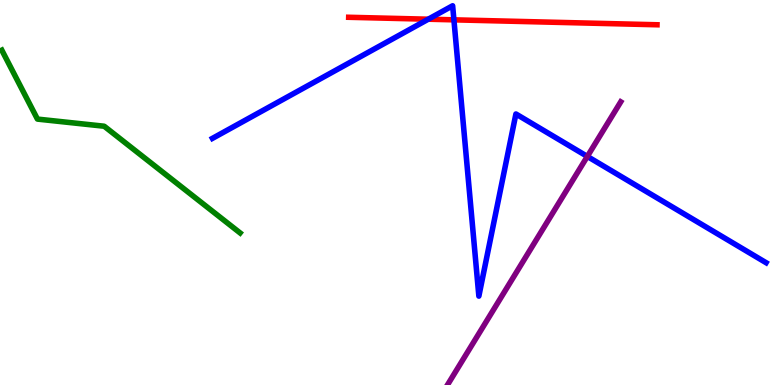[{'lines': ['blue', 'red'], 'intersections': [{'x': 5.53, 'y': 9.5}, {'x': 5.86, 'y': 9.48}]}, {'lines': ['green', 'red'], 'intersections': []}, {'lines': ['purple', 'red'], 'intersections': []}, {'lines': ['blue', 'green'], 'intersections': []}, {'lines': ['blue', 'purple'], 'intersections': [{'x': 7.58, 'y': 5.94}]}, {'lines': ['green', 'purple'], 'intersections': []}]